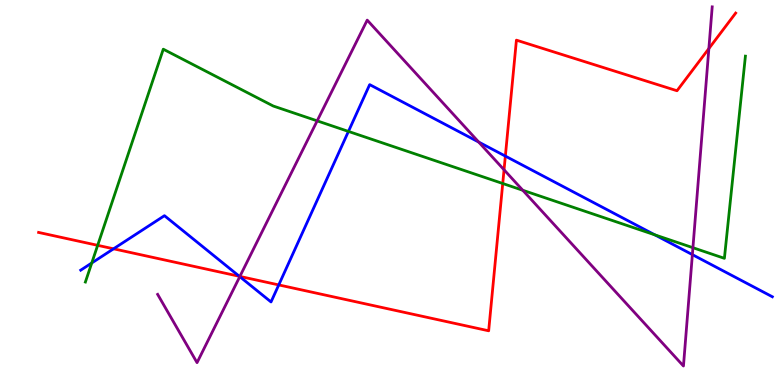[{'lines': ['blue', 'red'], 'intersections': [{'x': 1.47, 'y': 3.54}, {'x': 3.09, 'y': 2.82}, {'x': 3.6, 'y': 2.6}, {'x': 6.52, 'y': 5.95}]}, {'lines': ['green', 'red'], 'intersections': [{'x': 1.26, 'y': 3.63}, {'x': 6.49, 'y': 5.23}]}, {'lines': ['purple', 'red'], 'intersections': [{'x': 3.1, 'y': 2.82}, {'x': 6.5, 'y': 5.59}, {'x': 9.15, 'y': 8.74}]}, {'lines': ['blue', 'green'], 'intersections': [{'x': 1.18, 'y': 3.17}, {'x': 4.5, 'y': 6.59}, {'x': 8.45, 'y': 3.9}]}, {'lines': ['blue', 'purple'], 'intersections': [{'x': 3.09, 'y': 2.81}, {'x': 6.18, 'y': 6.31}, {'x': 8.93, 'y': 3.39}]}, {'lines': ['green', 'purple'], 'intersections': [{'x': 4.09, 'y': 6.86}, {'x': 6.75, 'y': 5.06}, {'x': 8.94, 'y': 3.57}]}]